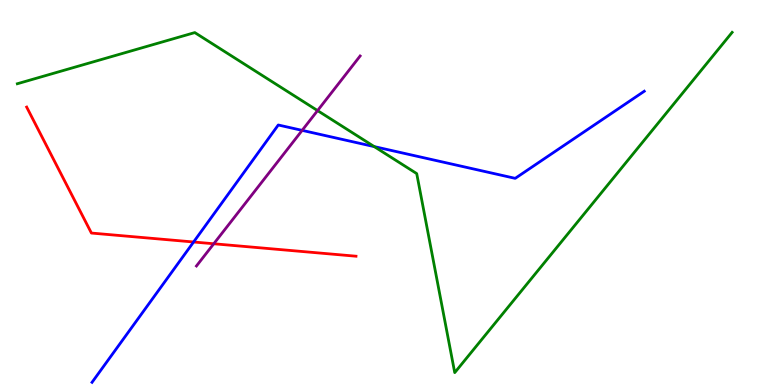[{'lines': ['blue', 'red'], 'intersections': [{'x': 2.5, 'y': 3.71}]}, {'lines': ['green', 'red'], 'intersections': []}, {'lines': ['purple', 'red'], 'intersections': [{'x': 2.76, 'y': 3.67}]}, {'lines': ['blue', 'green'], 'intersections': [{'x': 4.83, 'y': 6.19}]}, {'lines': ['blue', 'purple'], 'intersections': [{'x': 3.9, 'y': 6.61}]}, {'lines': ['green', 'purple'], 'intersections': [{'x': 4.1, 'y': 7.13}]}]